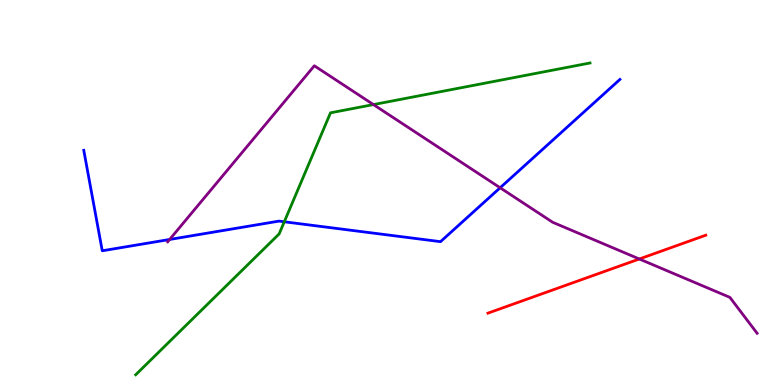[{'lines': ['blue', 'red'], 'intersections': []}, {'lines': ['green', 'red'], 'intersections': []}, {'lines': ['purple', 'red'], 'intersections': [{'x': 8.25, 'y': 3.27}]}, {'lines': ['blue', 'green'], 'intersections': [{'x': 3.67, 'y': 4.24}]}, {'lines': ['blue', 'purple'], 'intersections': [{'x': 2.19, 'y': 3.78}, {'x': 6.45, 'y': 5.12}]}, {'lines': ['green', 'purple'], 'intersections': [{'x': 4.82, 'y': 7.28}]}]